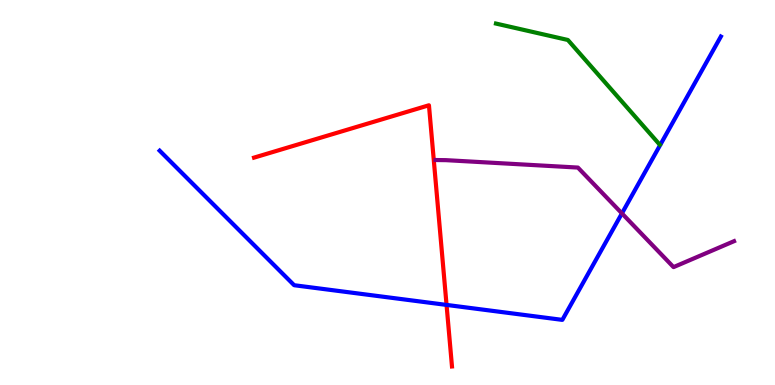[{'lines': ['blue', 'red'], 'intersections': [{'x': 5.76, 'y': 2.08}]}, {'lines': ['green', 'red'], 'intersections': []}, {'lines': ['purple', 'red'], 'intersections': []}, {'lines': ['blue', 'green'], 'intersections': []}, {'lines': ['blue', 'purple'], 'intersections': [{'x': 8.02, 'y': 4.46}]}, {'lines': ['green', 'purple'], 'intersections': []}]